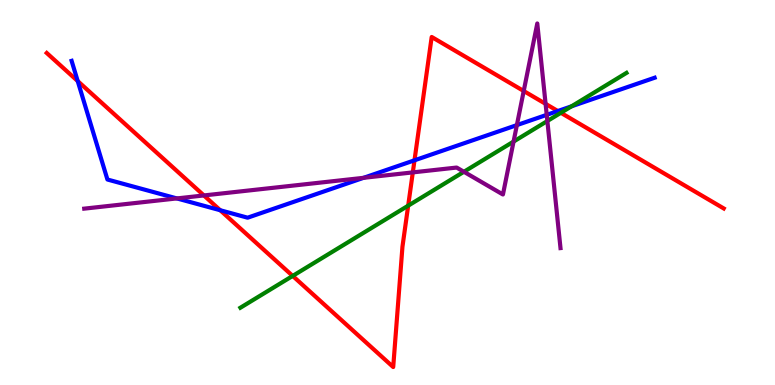[{'lines': ['blue', 'red'], 'intersections': [{'x': 1.0, 'y': 7.89}, {'x': 2.84, 'y': 4.54}, {'x': 5.35, 'y': 5.84}, {'x': 7.2, 'y': 7.12}]}, {'lines': ['green', 'red'], 'intersections': [{'x': 3.78, 'y': 2.83}, {'x': 5.27, 'y': 4.66}, {'x': 7.24, 'y': 7.07}]}, {'lines': ['purple', 'red'], 'intersections': [{'x': 2.63, 'y': 4.92}, {'x': 5.33, 'y': 5.52}, {'x': 6.76, 'y': 7.64}, {'x': 7.04, 'y': 7.3}]}, {'lines': ['blue', 'green'], 'intersections': [{'x': 7.37, 'y': 7.24}]}, {'lines': ['blue', 'purple'], 'intersections': [{'x': 2.28, 'y': 4.85}, {'x': 4.69, 'y': 5.38}, {'x': 6.67, 'y': 6.75}, {'x': 7.05, 'y': 7.02}]}, {'lines': ['green', 'purple'], 'intersections': [{'x': 5.99, 'y': 5.54}, {'x': 6.63, 'y': 6.32}, {'x': 7.06, 'y': 6.86}]}]